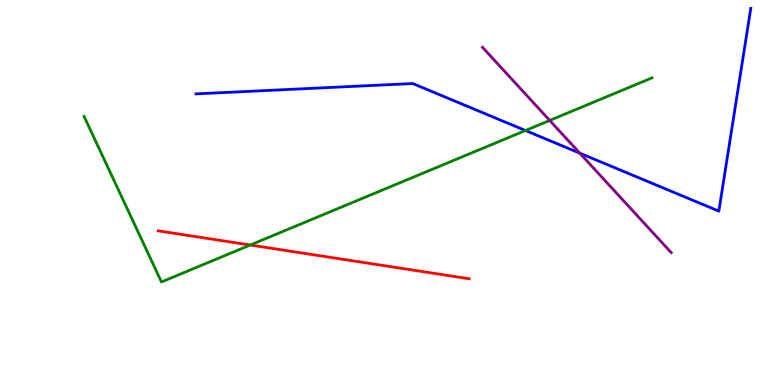[{'lines': ['blue', 'red'], 'intersections': []}, {'lines': ['green', 'red'], 'intersections': [{'x': 3.23, 'y': 3.64}]}, {'lines': ['purple', 'red'], 'intersections': []}, {'lines': ['blue', 'green'], 'intersections': [{'x': 6.78, 'y': 6.61}]}, {'lines': ['blue', 'purple'], 'intersections': [{'x': 7.48, 'y': 6.02}]}, {'lines': ['green', 'purple'], 'intersections': [{'x': 7.09, 'y': 6.87}]}]